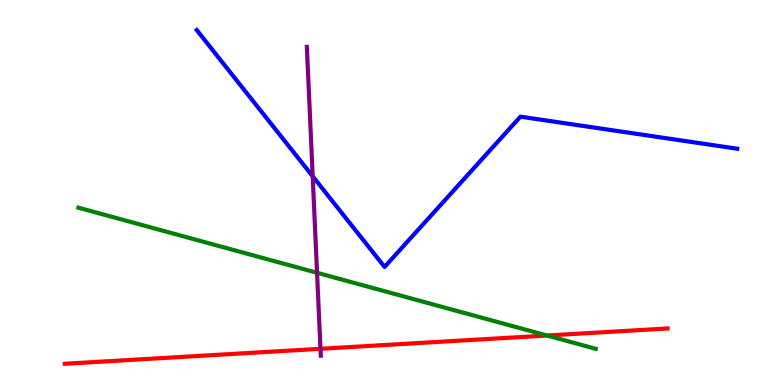[{'lines': ['blue', 'red'], 'intersections': []}, {'lines': ['green', 'red'], 'intersections': [{'x': 7.06, 'y': 1.29}]}, {'lines': ['purple', 'red'], 'intersections': [{'x': 4.14, 'y': 0.94}]}, {'lines': ['blue', 'green'], 'intersections': []}, {'lines': ['blue', 'purple'], 'intersections': [{'x': 4.03, 'y': 5.42}]}, {'lines': ['green', 'purple'], 'intersections': [{'x': 4.09, 'y': 2.91}]}]